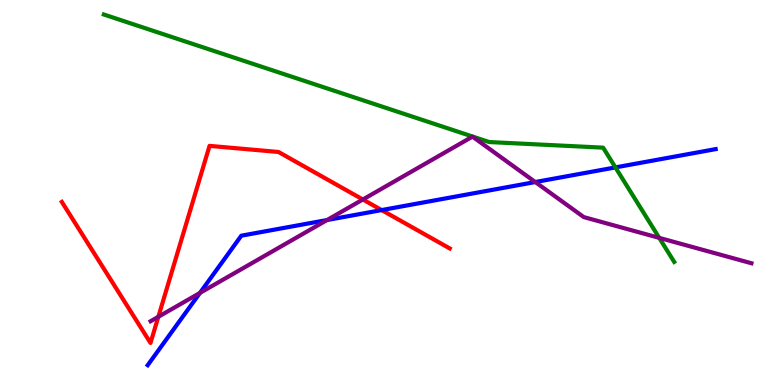[{'lines': ['blue', 'red'], 'intersections': [{'x': 4.92, 'y': 4.54}]}, {'lines': ['green', 'red'], 'intersections': []}, {'lines': ['purple', 'red'], 'intersections': [{'x': 2.04, 'y': 1.77}, {'x': 4.68, 'y': 4.82}]}, {'lines': ['blue', 'green'], 'intersections': [{'x': 7.94, 'y': 5.65}]}, {'lines': ['blue', 'purple'], 'intersections': [{'x': 2.58, 'y': 2.39}, {'x': 4.22, 'y': 4.28}, {'x': 6.91, 'y': 5.27}]}, {'lines': ['green', 'purple'], 'intersections': [{'x': 8.51, 'y': 3.82}]}]